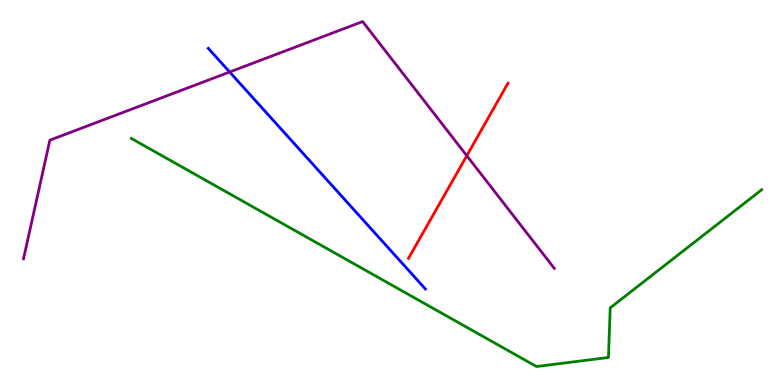[{'lines': ['blue', 'red'], 'intersections': []}, {'lines': ['green', 'red'], 'intersections': []}, {'lines': ['purple', 'red'], 'intersections': [{'x': 6.02, 'y': 5.96}]}, {'lines': ['blue', 'green'], 'intersections': []}, {'lines': ['blue', 'purple'], 'intersections': [{'x': 2.96, 'y': 8.13}]}, {'lines': ['green', 'purple'], 'intersections': []}]